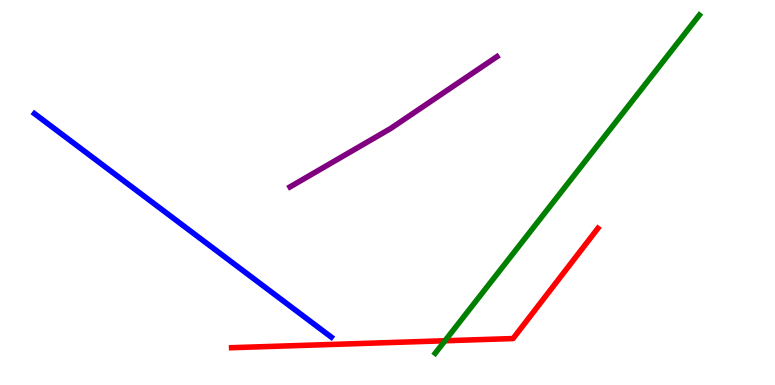[{'lines': ['blue', 'red'], 'intersections': []}, {'lines': ['green', 'red'], 'intersections': [{'x': 5.74, 'y': 1.15}]}, {'lines': ['purple', 'red'], 'intersections': []}, {'lines': ['blue', 'green'], 'intersections': []}, {'lines': ['blue', 'purple'], 'intersections': []}, {'lines': ['green', 'purple'], 'intersections': []}]